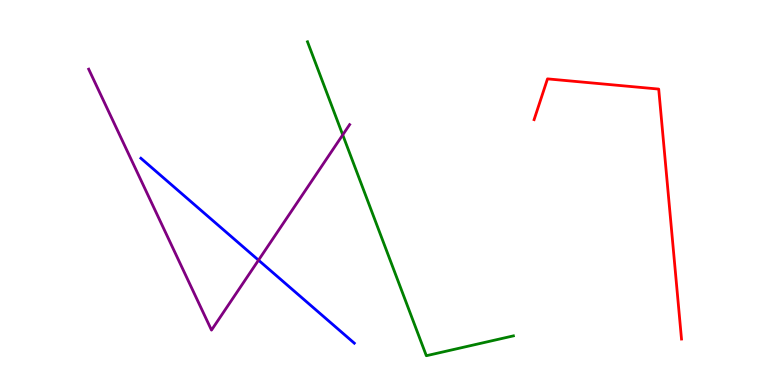[{'lines': ['blue', 'red'], 'intersections': []}, {'lines': ['green', 'red'], 'intersections': []}, {'lines': ['purple', 'red'], 'intersections': []}, {'lines': ['blue', 'green'], 'intersections': []}, {'lines': ['blue', 'purple'], 'intersections': [{'x': 3.34, 'y': 3.24}]}, {'lines': ['green', 'purple'], 'intersections': [{'x': 4.42, 'y': 6.5}]}]